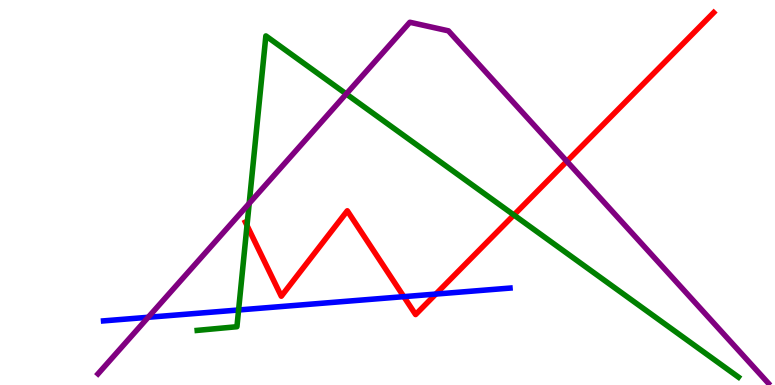[{'lines': ['blue', 'red'], 'intersections': [{'x': 5.21, 'y': 2.29}, {'x': 5.62, 'y': 2.36}]}, {'lines': ['green', 'red'], 'intersections': [{'x': 3.19, 'y': 4.14}, {'x': 6.63, 'y': 4.42}]}, {'lines': ['purple', 'red'], 'intersections': [{'x': 7.31, 'y': 5.81}]}, {'lines': ['blue', 'green'], 'intersections': [{'x': 3.08, 'y': 1.95}]}, {'lines': ['blue', 'purple'], 'intersections': [{'x': 1.91, 'y': 1.76}]}, {'lines': ['green', 'purple'], 'intersections': [{'x': 3.22, 'y': 4.72}, {'x': 4.47, 'y': 7.56}]}]